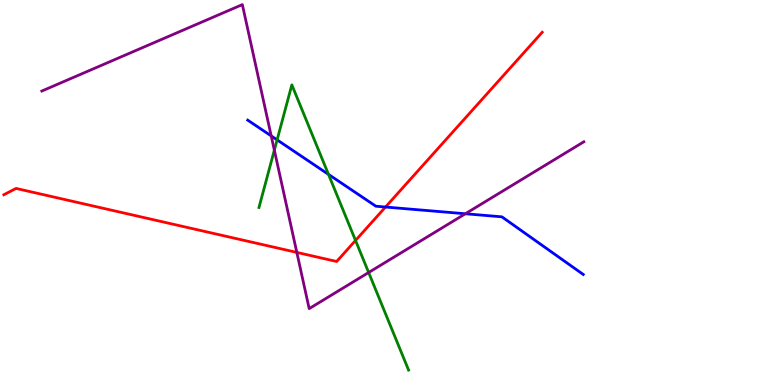[{'lines': ['blue', 'red'], 'intersections': [{'x': 4.97, 'y': 4.62}]}, {'lines': ['green', 'red'], 'intersections': [{'x': 4.59, 'y': 3.75}]}, {'lines': ['purple', 'red'], 'intersections': [{'x': 3.83, 'y': 3.44}]}, {'lines': ['blue', 'green'], 'intersections': [{'x': 3.58, 'y': 6.37}, {'x': 4.24, 'y': 5.47}]}, {'lines': ['blue', 'purple'], 'intersections': [{'x': 3.5, 'y': 6.47}, {'x': 6.0, 'y': 4.45}]}, {'lines': ['green', 'purple'], 'intersections': [{'x': 3.54, 'y': 6.1}, {'x': 4.76, 'y': 2.92}]}]